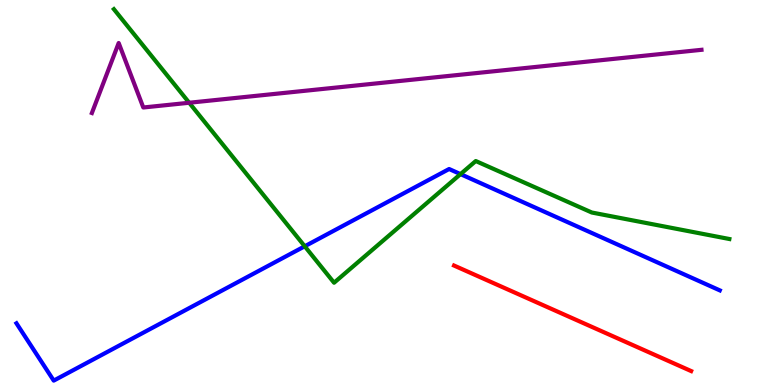[{'lines': ['blue', 'red'], 'intersections': []}, {'lines': ['green', 'red'], 'intersections': []}, {'lines': ['purple', 'red'], 'intersections': []}, {'lines': ['blue', 'green'], 'intersections': [{'x': 3.93, 'y': 3.6}, {'x': 5.94, 'y': 5.48}]}, {'lines': ['blue', 'purple'], 'intersections': []}, {'lines': ['green', 'purple'], 'intersections': [{'x': 2.44, 'y': 7.33}]}]